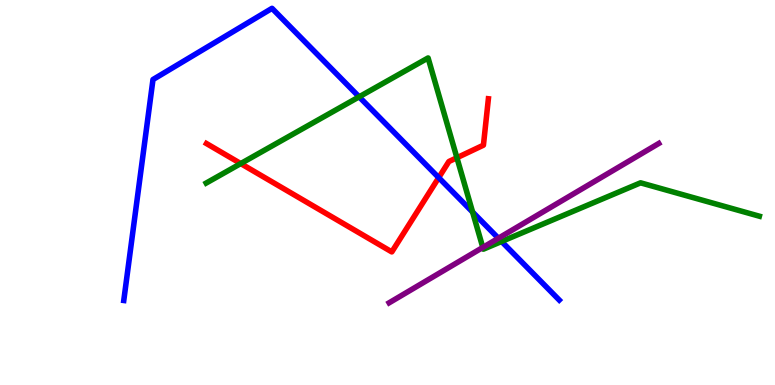[{'lines': ['blue', 'red'], 'intersections': [{'x': 5.66, 'y': 5.39}]}, {'lines': ['green', 'red'], 'intersections': [{'x': 3.11, 'y': 5.75}, {'x': 5.9, 'y': 5.9}]}, {'lines': ['purple', 'red'], 'intersections': []}, {'lines': ['blue', 'green'], 'intersections': [{'x': 4.63, 'y': 7.49}, {'x': 6.1, 'y': 4.49}, {'x': 6.47, 'y': 3.73}]}, {'lines': ['blue', 'purple'], 'intersections': [{'x': 6.43, 'y': 3.81}]}, {'lines': ['green', 'purple'], 'intersections': [{'x': 6.23, 'y': 3.57}]}]